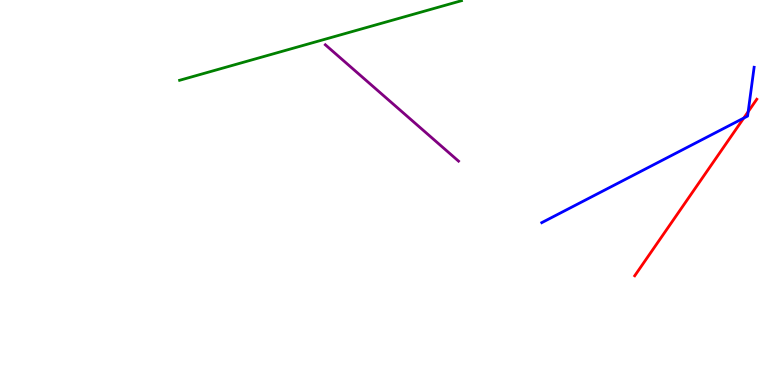[{'lines': ['blue', 'red'], 'intersections': [{'x': 9.6, 'y': 6.93}, {'x': 9.65, 'y': 7.1}]}, {'lines': ['green', 'red'], 'intersections': []}, {'lines': ['purple', 'red'], 'intersections': []}, {'lines': ['blue', 'green'], 'intersections': []}, {'lines': ['blue', 'purple'], 'intersections': []}, {'lines': ['green', 'purple'], 'intersections': []}]